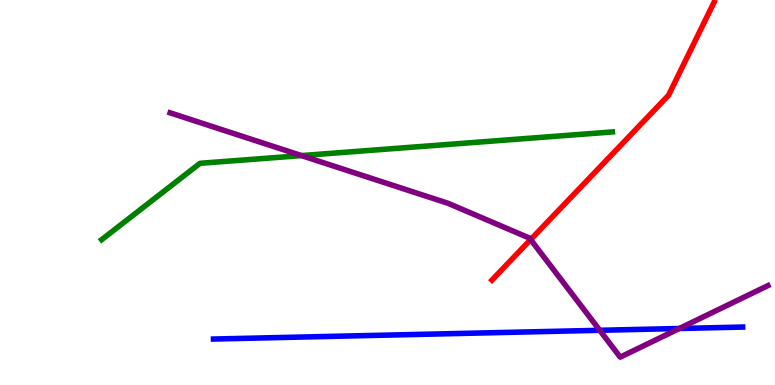[{'lines': ['blue', 'red'], 'intersections': []}, {'lines': ['green', 'red'], 'intersections': []}, {'lines': ['purple', 'red'], 'intersections': [{'x': 6.85, 'y': 3.78}]}, {'lines': ['blue', 'green'], 'intersections': []}, {'lines': ['blue', 'purple'], 'intersections': [{'x': 7.74, 'y': 1.42}, {'x': 8.77, 'y': 1.47}]}, {'lines': ['green', 'purple'], 'intersections': [{'x': 3.89, 'y': 5.96}]}]